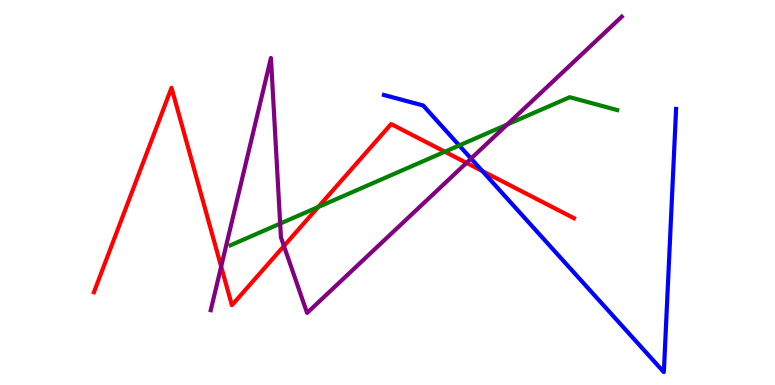[{'lines': ['blue', 'red'], 'intersections': [{'x': 6.22, 'y': 5.56}]}, {'lines': ['green', 'red'], 'intersections': [{'x': 4.11, 'y': 4.62}, {'x': 5.74, 'y': 6.06}]}, {'lines': ['purple', 'red'], 'intersections': [{'x': 2.85, 'y': 3.08}, {'x': 3.66, 'y': 3.61}, {'x': 6.02, 'y': 5.77}]}, {'lines': ['blue', 'green'], 'intersections': [{'x': 5.93, 'y': 6.22}]}, {'lines': ['blue', 'purple'], 'intersections': [{'x': 6.08, 'y': 5.88}]}, {'lines': ['green', 'purple'], 'intersections': [{'x': 3.61, 'y': 4.19}, {'x': 6.54, 'y': 6.77}]}]